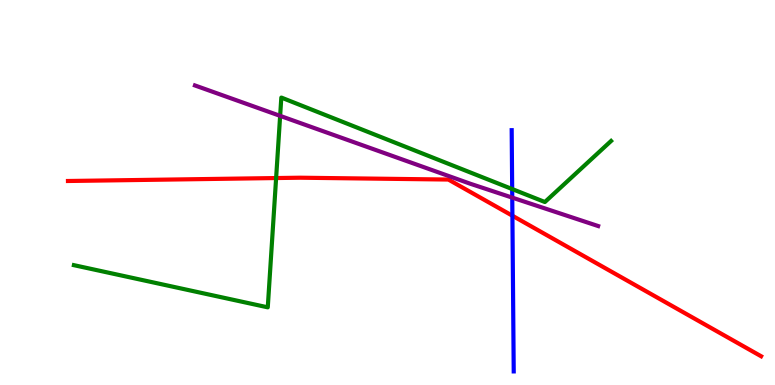[{'lines': ['blue', 'red'], 'intersections': [{'x': 6.61, 'y': 4.4}]}, {'lines': ['green', 'red'], 'intersections': [{'x': 3.56, 'y': 5.38}]}, {'lines': ['purple', 'red'], 'intersections': []}, {'lines': ['blue', 'green'], 'intersections': [{'x': 6.61, 'y': 5.09}]}, {'lines': ['blue', 'purple'], 'intersections': [{'x': 6.61, 'y': 4.87}]}, {'lines': ['green', 'purple'], 'intersections': [{'x': 3.61, 'y': 6.99}]}]